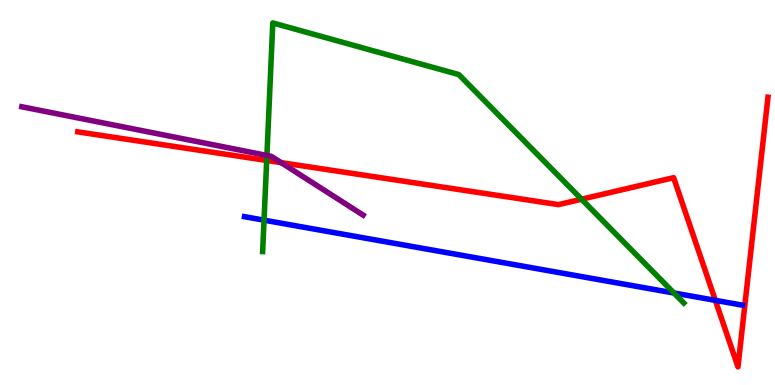[{'lines': ['blue', 'red'], 'intersections': [{'x': 9.23, 'y': 2.2}]}, {'lines': ['green', 'red'], 'intersections': [{'x': 3.44, 'y': 5.83}, {'x': 7.5, 'y': 4.83}]}, {'lines': ['purple', 'red'], 'intersections': [{'x': 3.63, 'y': 5.78}]}, {'lines': ['blue', 'green'], 'intersections': [{'x': 3.41, 'y': 4.28}, {'x': 8.7, 'y': 2.39}]}, {'lines': ['blue', 'purple'], 'intersections': []}, {'lines': ['green', 'purple'], 'intersections': [{'x': 3.44, 'y': 5.96}]}]